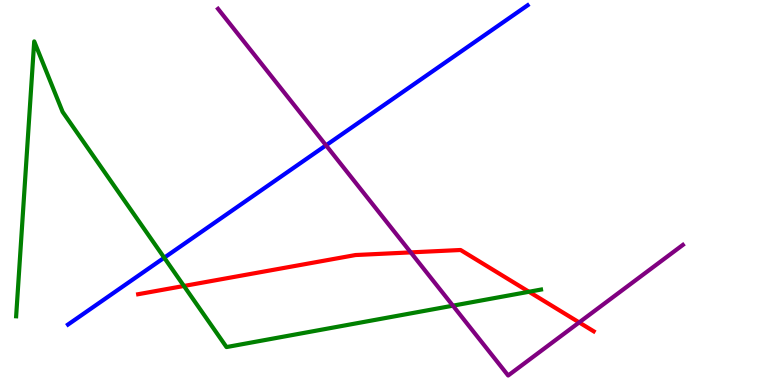[{'lines': ['blue', 'red'], 'intersections': []}, {'lines': ['green', 'red'], 'intersections': [{'x': 2.37, 'y': 2.57}, {'x': 6.83, 'y': 2.42}]}, {'lines': ['purple', 'red'], 'intersections': [{'x': 5.3, 'y': 3.44}, {'x': 7.47, 'y': 1.63}]}, {'lines': ['blue', 'green'], 'intersections': [{'x': 2.12, 'y': 3.31}]}, {'lines': ['blue', 'purple'], 'intersections': [{'x': 4.21, 'y': 6.23}]}, {'lines': ['green', 'purple'], 'intersections': [{'x': 5.84, 'y': 2.06}]}]